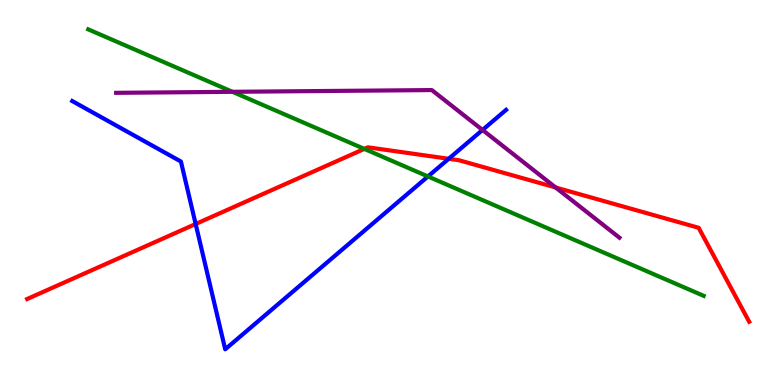[{'lines': ['blue', 'red'], 'intersections': [{'x': 2.52, 'y': 4.18}, {'x': 5.79, 'y': 5.88}]}, {'lines': ['green', 'red'], 'intersections': [{'x': 4.7, 'y': 6.13}]}, {'lines': ['purple', 'red'], 'intersections': [{'x': 7.17, 'y': 5.13}]}, {'lines': ['blue', 'green'], 'intersections': [{'x': 5.52, 'y': 5.42}]}, {'lines': ['blue', 'purple'], 'intersections': [{'x': 6.23, 'y': 6.62}]}, {'lines': ['green', 'purple'], 'intersections': [{'x': 3.0, 'y': 7.62}]}]